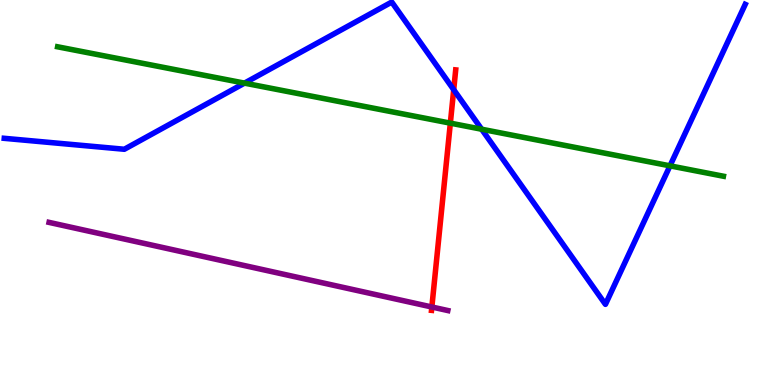[{'lines': ['blue', 'red'], 'intersections': [{'x': 5.85, 'y': 7.67}]}, {'lines': ['green', 'red'], 'intersections': [{'x': 5.81, 'y': 6.8}]}, {'lines': ['purple', 'red'], 'intersections': [{'x': 5.57, 'y': 2.03}]}, {'lines': ['blue', 'green'], 'intersections': [{'x': 3.15, 'y': 7.84}, {'x': 6.21, 'y': 6.64}, {'x': 8.65, 'y': 5.69}]}, {'lines': ['blue', 'purple'], 'intersections': []}, {'lines': ['green', 'purple'], 'intersections': []}]